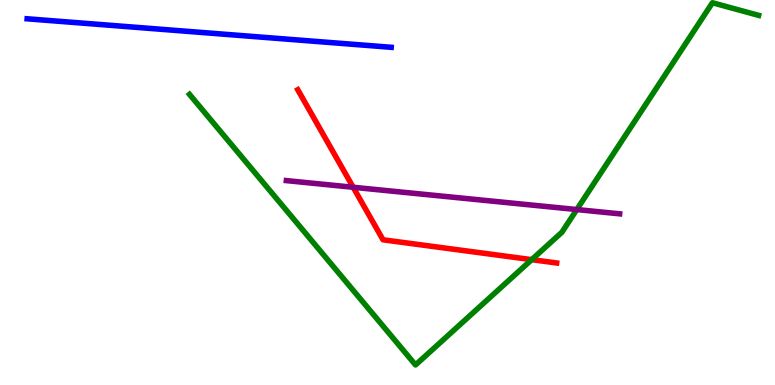[{'lines': ['blue', 'red'], 'intersections': []}, {'lines': ['green', 'red'], 'intersections': [{'x': 6.86, 'y': 3.26}]}, {'lines': ['purple', 'red'], 'intersections': [{'x': 4.56, 'y': 5.14}]}, {'lines': ['blue', 'green'], 'intersections': []}, {'lines': ['blue', 'purple'], 'intersections': []}, {'lines': ['green', 'purple'], 'intersections': [{'x': 7.44, 'y': 4.56}]}]